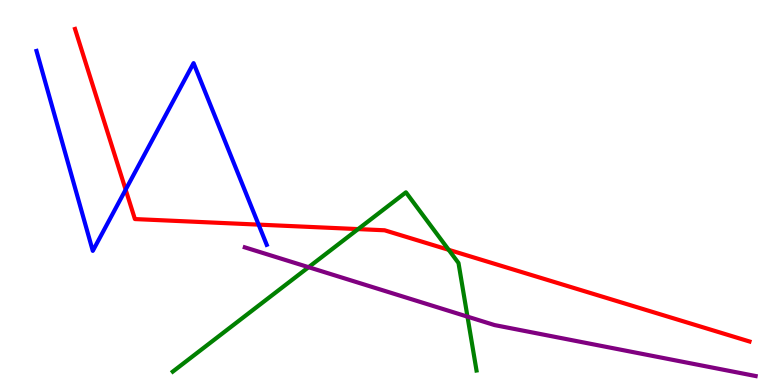[{'lines': ['blue', 'red'], 'intersections': [{'x': 1.62, 'y': 5.07}, {'x': 3.34, 'y': 4.17}]}, {'lines': ['green', 'red'], 'intersections': [{'x': 4.62, 'y': 4.05}, {'x': 5.79, 'y': 3.51}]}, {'lines': ['purple', 'red'], 'intersections': []}, {'lines': ['blue', 'green'], 'intersections': []}, {'lines': ['blue', 'purple'], 'intersections': []}, {'lines': ['green', 'purple'], 'intersections': [{'x': 3.98, 'y': 3.06}, {'x': 6.03, 'y': 1.78}]}]